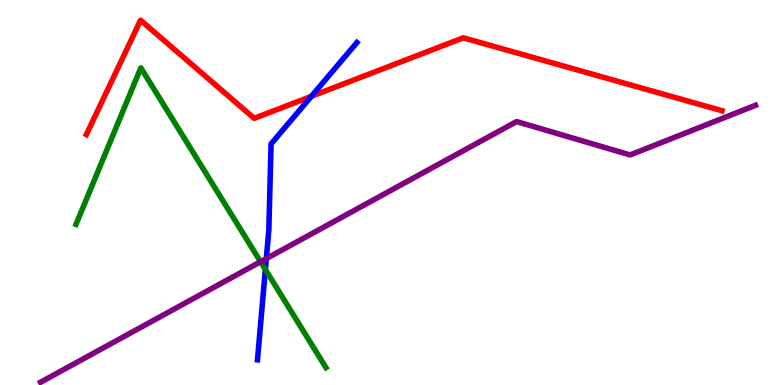[{'lines': ['blue', 'red'], 'intersections': [{'x': 4.02, 'y': 7.5}]}, {'lines': ['green', 'red'], 'intersections': []}, {'lines': ['purple', 'red'], 'intersections': []}, {'lines': ['blue', 'green'], 'intersections': [{'x': 3.42, 'y': 3.0}]}, {'lines': ['blue', 'purple'], 'intersections': [{'x': 3.44, 'y': 3.28}]}, {'lines': ['green', 'purple'], 'intersections': [{'x': 3.36, 'y': 3.2}]}]